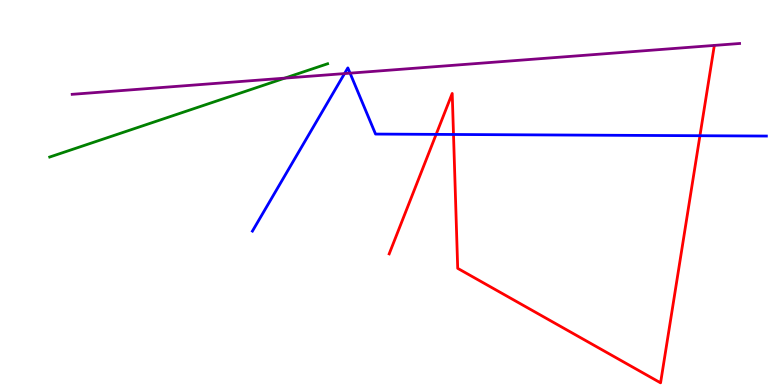[{'lines': ['blue', 'red'], 'intersections': [{'x': 5.63, 'y': 6.51}, {'x': 5.85, 'y': 6.51}, {'x': 9.03, 'y': 6.47}]}, {'lines': ['green', 'red'], 'intersections': []}, {'lines': ['purple', 'red'], 'intersections': []}, {'lines': ['blue', 'green'], 'intersections': []}, {'lines': ['blue', 'purple'], 'intersections': [{'x': 4.45, 'y': 8.09}, {'x': 4.52, 'y': 8.1}]}, {'lines': ['green', 'purple'], 'intersections': [{'x': 3.67, 'y': 7.97}]}]